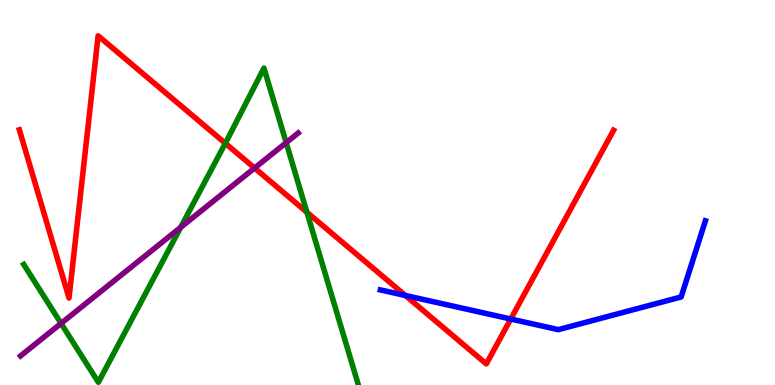[{'lines': ['blue', 'red'], 'intersections': [{'x': 5.23, 'y': 2.33}, {'x': 6.59, 'y': 1.71}]}, {'lines': ['green', 'red'], 'intersections': [{'x': 2.91, 'y': 6.28}, {'x': 3.96, 'y': 4.49}]}, {'lines': ['purple', 'red'], 'intersections': [{'x': 3.28, 'y': 5.64}]}, {'lines': ['blue', 'green'], 'intersections': []}, {'lines': ['blue', 'purple'], 'intersections': []}, {'lines': ['green', 'purple'], 'intersections': [{'x': 0.788, 'y': 1.6}, {'x': 2.33, 'y': 4.09}, {'x': 3.69, 'y': 6.29}]}]